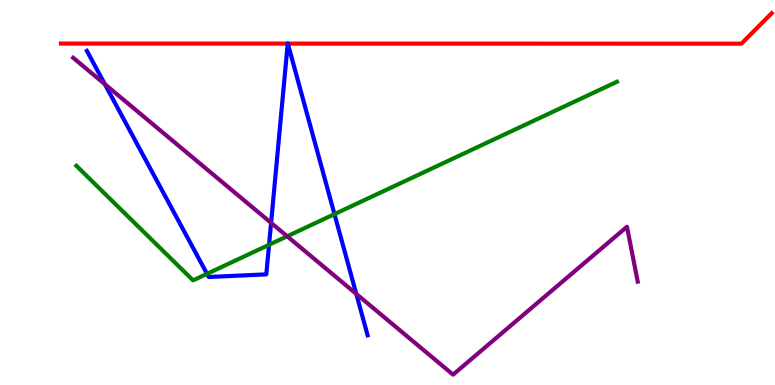[{'lines': ['blue', 'red'], 'intersections': [{'x': 3.71, 'y': 8.87}, {'x': 3.71, 'y': 8.87}]}, {'lines': ['green', 'red'], 'intersections': []}, {'lines': ['purple', 'red'], 'intersections': []}, {'lines': ['blue', 'green'], 'intersections': [{'x': 2.67, 'y': 2.89}, {'x': 3.47, 'y': 3.64}, {'x': 4.32, 'y': 4.44}]}, {'lines': ['blue', 'purple'], 'intersections': [{'x': 1.35, 'y': 7.81}, {'x': 3.5, 'y': 4.21}, {'x': 4.6, 'y': 2.37}]}, {'lines': ['green', 'purple'], 'intersections': [{'x': 3.71, 'y': 3.86}]}]